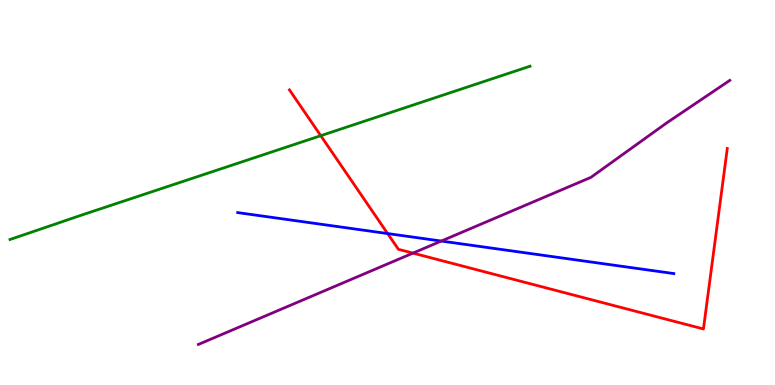[{'lines': ['blue', 'red'], 'intersections': [{'x': 5.0, 'y': 3.93}]}, {'lines': ['green', 'red'], 'intersections': [{'x': 4.14, 'y': 6.48}]}, {'lines': ['purple', 'red'], 'intersections': [{'x': 5.33, 'y': 3.43}]}, {'lines': ['blue', 'green'], 'intersections': []}, {'lines': ['blue', 'purple'], 'intersections': [{'x': 5.69, 'y': 3.74}]}, {'lines': ['green', 'purple'], 'intersections': []}]